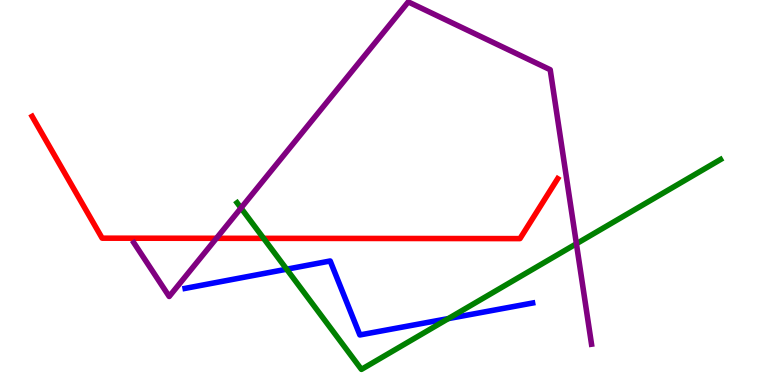[{'lines': ['blue', 'red'], 'intersections': []}, {'lines': ['green', 'red'], 'intersections': [{'x': 3.4, 'y': 3.81}]}, {'lines': ['purple', 'red'], 'intersections': [{'x': 2.79, 'y': 3.81}]}, {'lines': ['blue', 'green'], 'intersections': [{'x': 3.7, 'y': 3.01}, {'x': 5.78, 'y': 1.72}]}, {'lines': ['blue', 'purple'], 'intersections': []}, {'lines': ['green', 'purple'], 'intersections': [{'x': 3.11, 'y': 4.6}, {'x': 7.44, 'y': 3.67}]}]